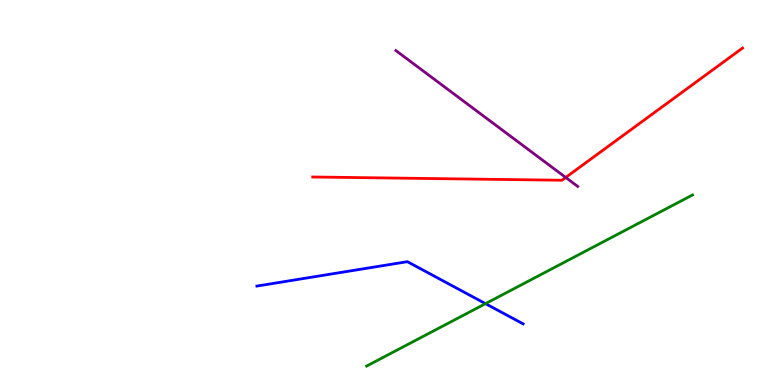[{'lines': ['blue', 'red'], 'intersections': []}, {'lines': ['green', 'red'], 'intersections': []}, {'lines': ['purple', 'red'], 'intersections': [{'x': 7.3, 'y': 5.39}]}, {'lines': ['blue', 'green'], 'intersections': [{'x': 6.26, 'y': 2.11}]}, {'lines': ['blue', 'purple'], 'intersections': []}, {'lines': ['green', 'purple'], 'intersections': []}]